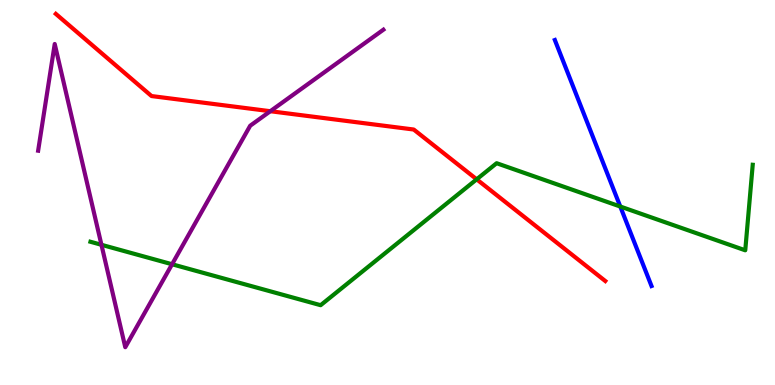[{'lines': ['blue', 'red'], 'intersections': []}, {'lines': ['green', 'red'], 'intersections': [{'x': 6.15, 'y': 5.34}]}, {'lines': ['purple', 'red'], 'intersections': [{'x': 3.49, 'y': 7.11}]}, {'lines': ['blue', 'green'], 'intersections': [{'x': 8.0, 'y': 4.64}]}, {'lines': ['blue', 'purple'], 'intersections': []}, {'lines': ['green', 'purple'], 'intersections': [{'x': 1.31, 'y': 3.64}, {'x': 2.22, 'y': 3.14}]}]